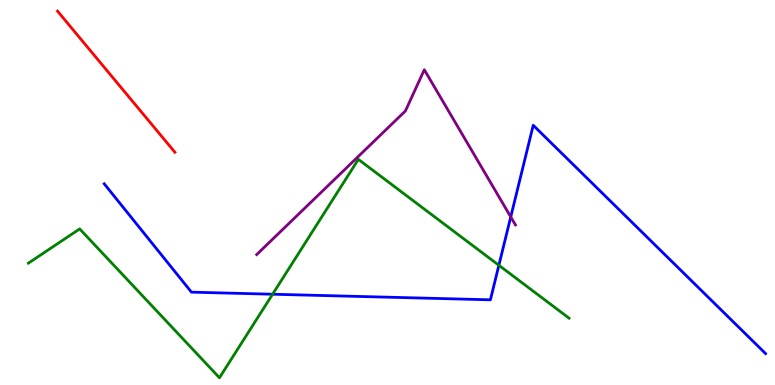[{'lines': ['blue', 'red'], 'intersections': []}, {'lines': ['green', 'red'], 'intersections': []}, {'lines': ['purple', 'red'], 'intersections': []}, {'lines': ['blue', 'green'], 'intersections': [{'x': 3.52, 'y': 2.36}, {'x': 6.44, 'y': 3.11}]}, {'lines': ['blue', 'purple'], 'intersections': [{'x': 6.59, 'y': 4.37}]}, {'lines': ['green', 'purple'], 'intersections': []}]